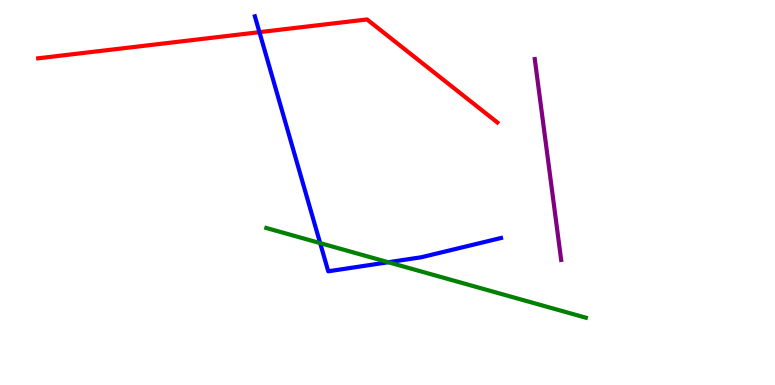[{'lines': ['blue', 'red'], 'intersections': [{'x': 3.35, 'y': 9.16}]}, {'lines': ['green', 'red'], 'intersections': []}, {'lines': ['purple', 'red'], 'intersections': []}, {'lines': ['blue', 'green'], 'intersections': [{'x': 4.13, 'y': 3.69}, {'x': 5.01, 'y': 3.19}]}, {'lines': ['blue', 'purple'], 'intersections': []}, {'lines': ['green', 'purple'], 'intersections': []}]